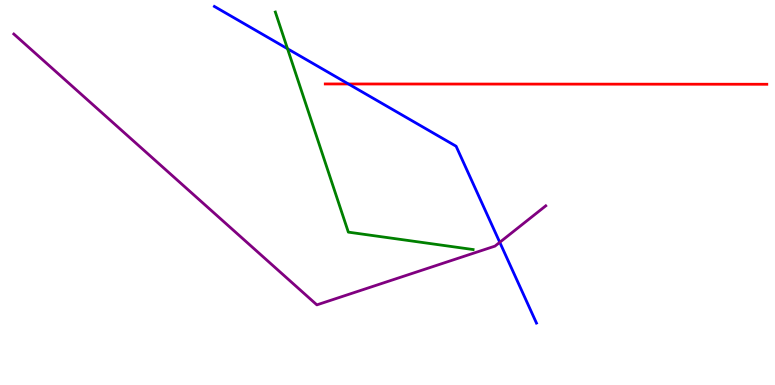[{'lines': ['blue', 'red'], 'intersections': [{'x': 4.5, 'y': 7.82}]}, {'lines': ['green', 'red'], 'intersections': []}, {'lines': ['purple', 'red'], 'intersections': []}, {'lines': ['blue', 'green'], 'intersections': [{'x': 3.71, 'y': 8.73}]}, {'lines': ['blue', 'purple'], 'intersections': [{'x': 6.45, 'y': 3.71}]}, {'lines': ['green', 'purple'], 'intersections': []}]